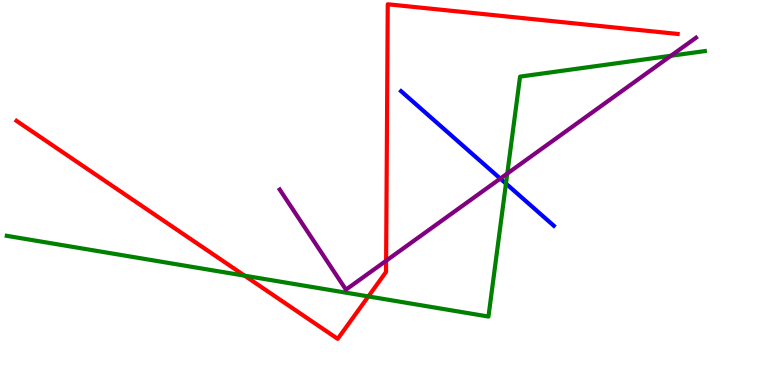[{'lines': ['blue', 'red'], 'intersections': []}, {'lines': ['green', 'red'], 'intersections': [{'x': 3.16, 'y': 2.84}, {'x': 4.75, 'y': 2.3}]}, {'lines': ['purple', 'red'], 'intersections': [{'x': 4.98, 'y': 3.23}]}, {'lines': ['blue', 'green'], 'intersections': [{'x': 6.53, 'y': 5.23}]}, {'lines': ['blue', 'purple'], 'intersections': [{'x': 6.46, 'y': 5.36}]}, {'lines': ['green', 'purple'], 'intersections': [{'x': 6.55, 'y': 5.49}, {'x': 8.66, 'y': 8.55}]}]